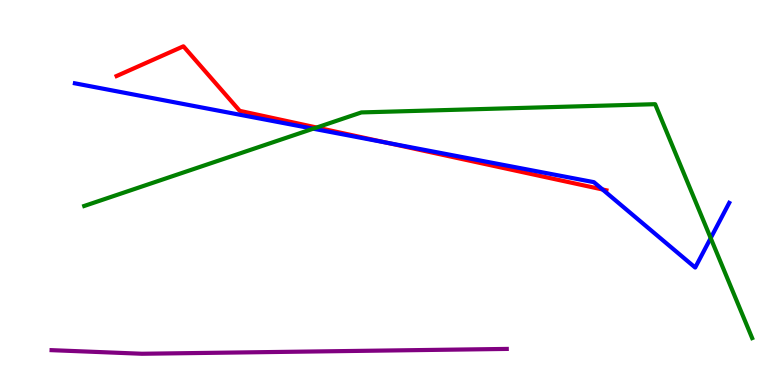[{'lines': ['blue', 'red'], 'intersections': [{'x': 4.99, 'y': 6.29}, {'x': 7.77, 'y': 5.08}]}, {'lines': ['green', 'red'], 'intersections': [{'x': 4.09, 'y': 6.69}]}, {'lines': ['purple', 'red'], 'intersections': []}, {'lines': ['blue', 'green'], 'intersections': [{'x': 4.04, 'y': 6.66}, {'x': 9.17, 'y': 3.82}]}, {'lines': ['blue', 'purple'], 'intersections': []}, {'lines': ['green', 'purple'], 'intersections': []}]